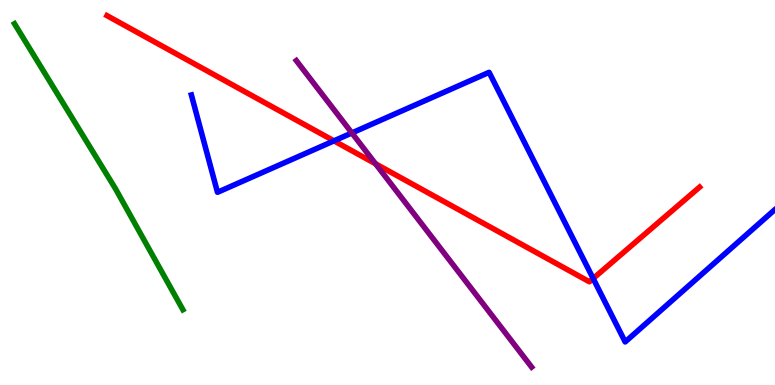[{'lines': ['blue', 'red'], 'intersections': [{'x': 4.31, 'y': 6.34}, {'x': 7.65, 'y': 2.77}]}, {'lines': ['green', 'red'], 'intersections': []}, {'lines': ['purple', 'red'], 'intersections': [{'x': 4.85, 'y': 5.75}]}, {'lines': ['blue', 'green'], 'intersections': []}, {'lines': ['blue', 'purple'], 'intersections': [{'x': 4.54, 'y': 6.55}]}, {'lines': ['green', 'purple'], 'intersections': []}]